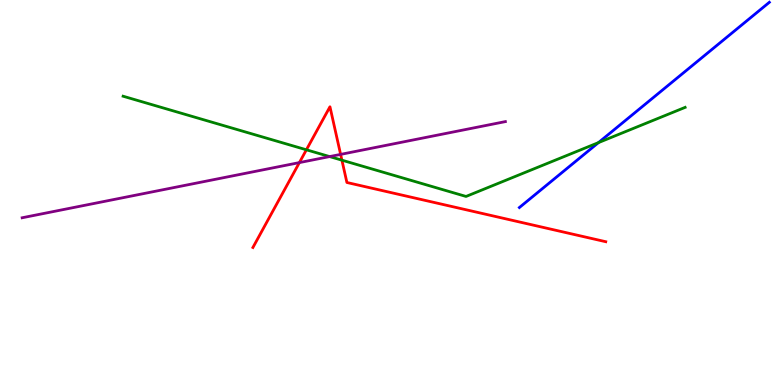[{'lines': ['blue', 'red'], 'intersections': []}, {'lines': ['green', 'red'], 'intersections': [{'x': 3.95, 'y': 6.11}, {'x': 4.41, 'y': 5.84}]}, {'lines': ['purple', 'red'], 'intersections': [{'x': 3.86, 'y': 5.78}, {'x': 4.4, 'y': 5.99}]}, {'lines': ['blue', 'green'], 'intersections': [{'x': 7.72, 'y': 6.3}]}, {'lines': ['blue', 'purple'], 'intersections': []}, {'lines': ['green', 'purple'], 'intersections': [{'x': 4.25, 'y': 5.93}]}]